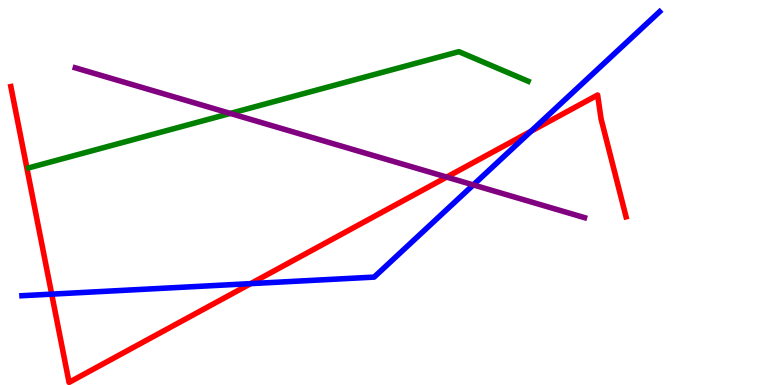[{'lines': ['blue', 'red'], 'intersections': [{'x': 0.667, 'y': 2.36}, {'x': 3.23, 'y': 2.63}, {'x': 6.85, 'y': 6.59}]}, {'lines': ['green', 'red'], 'intersections': []}, {'lines': ['purple', 'red'], 'intersections': [{'x': 5.76, 'y': 5.4}]}, {'lines': ['blue', 'green'], 'intersections': []}, {'lines': ['blue', 'purple'], 'intersections': [{'x': 6.11, 'y': 5.2}]}, {'lines': ['green', 'purple'], 'intersections': [{'x': 2.97, 'y': 7.05}]}]